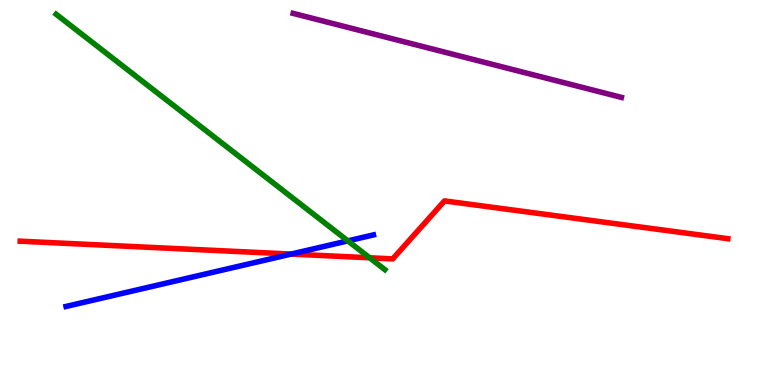[{'lines': ['blue', 'red'], 'intersections': [{'x': 3.76, 'y': 3.4}]}, {'lines': ['green', 'red'], 'intersections': [{'x': 4.77, 'y': 3.3}]}, {'lines': ['purple', 'red'], 'intersections': []}, {'lines': ['blue', 'green'], 'intersections': [{'x': 4.49, 'y': 3.74}]}, {'lines': ['blue', 'purple'], 'intersections': []}, {'lines': ['green', 'purple'], 'intersections': []}]